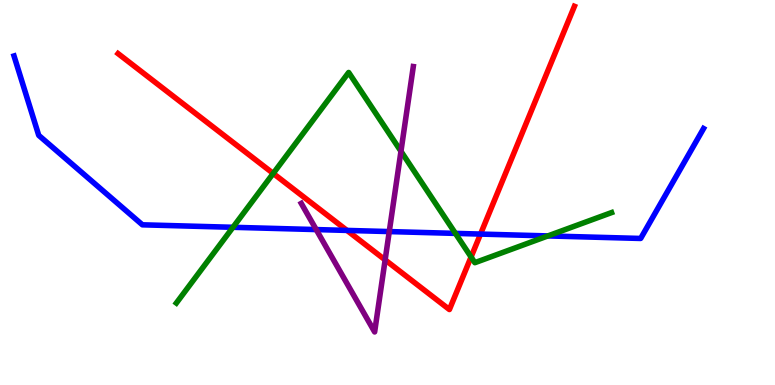[{'lines': ['blue', 'red'], 'intersections': [{'x': 4.48, 'y': 4.02}, {'x': 6.2, 'y': 3.92}]}, {'lines': ['green', 'red'], 'intersections': [{'x': 3.53, 'y': 5.5}, {'x': 6.08, 'y': 3.33}]}, {'lines': ['purple', 'red'], 'intersections': [{'x': 4.97, 'y': 3.25}]}, {'lines': ['blue', 'green'], 'intersections': [{'x': 3.01, 'y': 4.1}, {'x': 5.88, 'y': 3.94}, {'x': 7.07, 'y': 3.87}]}, {'lines': ['blue', 'purple'], 'intersections': [{'x': 4.08, 'y': 4.04}, {'x': 5.02, 'y': 3.99}]}, {'lines': ['green', 'purple'], 'intersections': [{'x': 5.17, 'y': 6.07}]}]